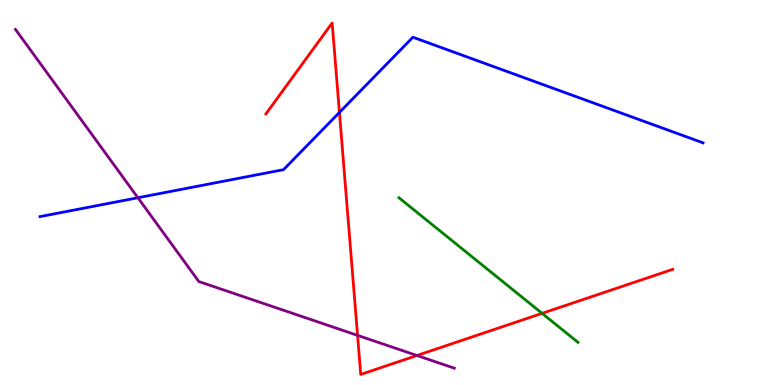[{'lines': ['blue', 'red'], 'intersections': [{'x': 4.38, 'y': 7.08}]}, {'lines': ['green', 'red'], 'intersections': [{'x': 6.99, 'y': 1.86}]}, {'lines': ['purple', 'red'], 'intersections': [{'x': 4.61, 'y': 1.29}, {'x': 5.38, 'y': 0.766}]}, {'lines': ['blue', 'green'], 'intersections': []}, {'lines': ['blue', 'purple'], 'intersections': [{'x': 1.78, 'y': 4.86}]}, {'lines': ['green', 'purple'], 'intersections': []}]